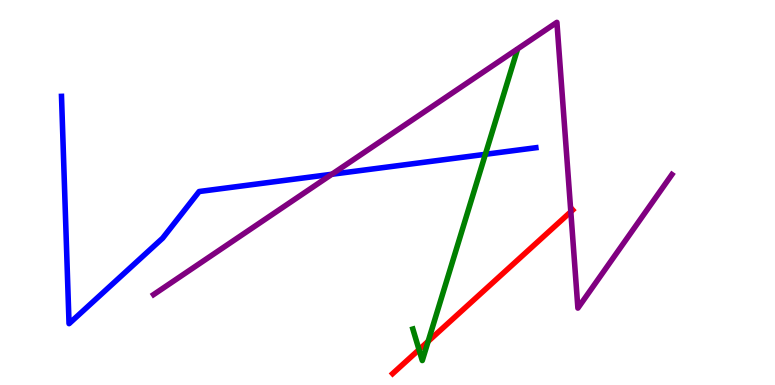[{'lines': ['blue', 'red'], 'intersections': []}, {'lines': ['green', 'red'], 'intersections': [{'x': 5.41, 'y': 0.918}, {'x': 5.52, 'y': 1.13}]}, {'lines': ['purple', 'red'], 'intersections': [{'x': 7.37, 'y': 4.5}]}, {'lines': ['blue', 'green'], 'intersections': [{'x': 6.26, 'y': 5.99}]}, {'lines': ['blue', 'purple'], 'intersections': [{'x': 4.28, 'y': 5.47}]}, {'lines': ['green', 'purple'], 'intersections': []}]